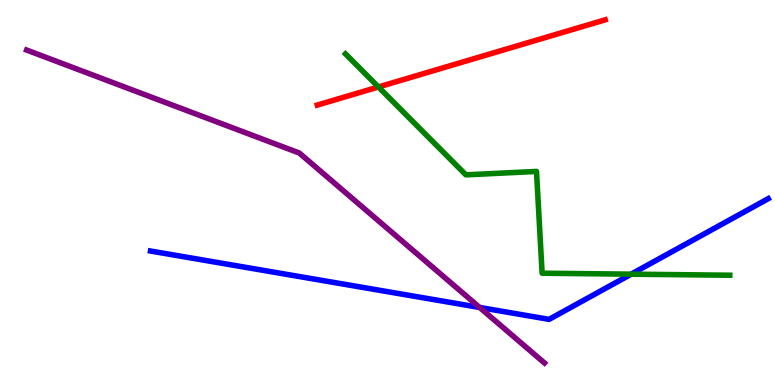[{'lines': ['blue', 'red'], 'intersections': []}, {'lines': ['green', 'red'], 'intersections': [{'x': 4.88, 'y': 7.74}]}, {'lines': ['purple', 'red'], 'intersections': []}, {'lines': ['blue', 'green'], 'intersections': [{'x': 8.14, 'y': 2.88}]}, {'lines': ['blue', 'purple'], 'intersections': [{'x': 6.19, 'y': 2.01}]}, {'lines': ['green', 'purple'], 'intersections': []}]